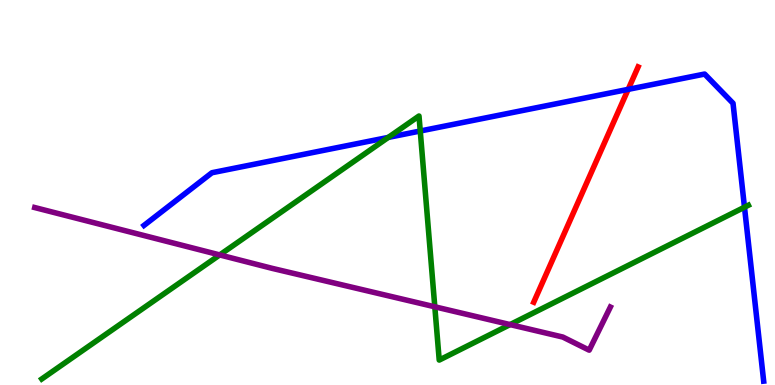[{'lines': ['blue', 'red'], 'intersections': [{'x': 8.11, 'y': 7.68}]}, {'lines': ['green', 'red'], 'intersections': []}, {'lines': ['purple', 'red'], 'intersections': []}, {'lines': ['blue', 'green'], 'intersections': [{'x': 5.01, 'y': 6.43}, {'x': 5.42, 'y': 6.6}, {'x': 9.61, 'y': 4.62}]}, {'lines': ['blue', 'purple'], 'intersections': []}, {'lines': ['green', 'purple'], 'intersections': [{'x': 2.84, 'y': 3.38}, {'x': 5.61, 'y': 2.03}, {'x': 6.58, 'y': 1.57}]}]